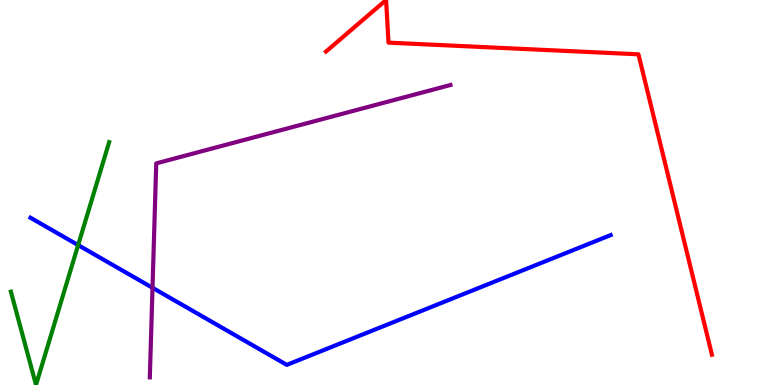[{'lines': ['blue', 'red'], 'intersections': []}, {'lines': ['green', 'red'], 'intersections': []}, {'lines': ['purple', 'red'], 'intersections': []}, {'lines': ['blue', 'green'], 'intersections': [{'x': 1.01, 'y': 3.63}]}, {'lines': ['blue', 'purple'], 'intersections': [{'x': 1.97, 'y': 2.53}]}, {'lines': ['green', 'purple'], 'intersections': []}]